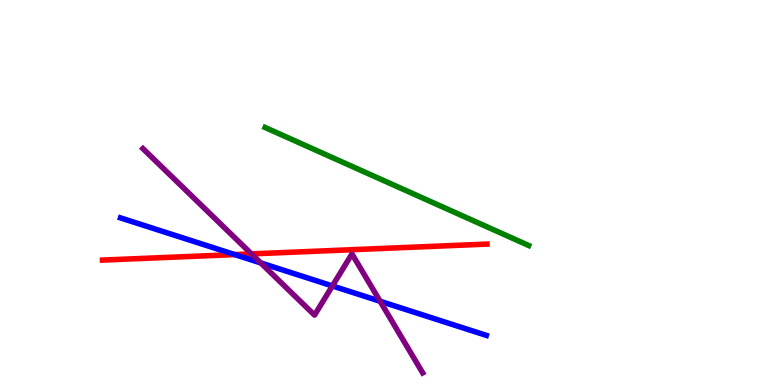[{'lines': ['blue', 'red'], 'intersections': [{'x': 3.03, 'y': 3.39}]}, {'lines': ['green', 'red'], 'intersections': []}, {'lines': ['purple', 'red'], 'intersections': [{'x': 3.24, 'y': 3.41}]}, {'lines': ['blue', 'green'], 'intersections': []}, {'lines': ['blue', 'purple'], 'intersections': [{'x': 3.36, 'y': 3.17}, {'x': 4.29, 'y': 2.57}, {'x': 4.9, 'y': 2.18}]}, {'lines': ['green', 'purple'], 'intersections': []}]